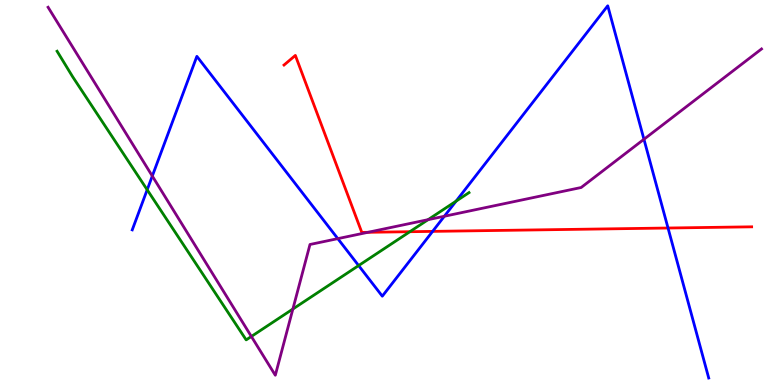[{'lines': ['blue', 'red'], 'intersections': [{'x': 5.58, 'y': 3.99}, {'x': 8.62, 'y': 4.08}]}, {'lines': ['green', 'red'], 'intersections': [{'x': 5.29, 'y': 3.98}]}, {'lines': ['purple', 'red'], 'intersections': [{'x': 4.75, 'y': 3.97}]}, {'lines': ['blue', 'green'], 'intersections': [{'x': 1.9, 'y': 5.07}, {'x': 4.63, 'y': 3.1}, {'x': 5.88, 'y': 4.77}]}, {'lines': ['blue', 'purple'], 'intersections': [{'x': 1.97, 'y': 5.43}, {'x': 4.36, 'y': 3.8}, {'x': 5.73, 'y': 4.38}, {'x': 8.31, 'y': 6.38}]}, {'lines': ['green', 'purple'], 'intersections': [{'x': 3.24, 'y': 1.26}, {'x': 3.78, 'y': 1.97}, {'x': 5.52, 'y': 4.29}]}]